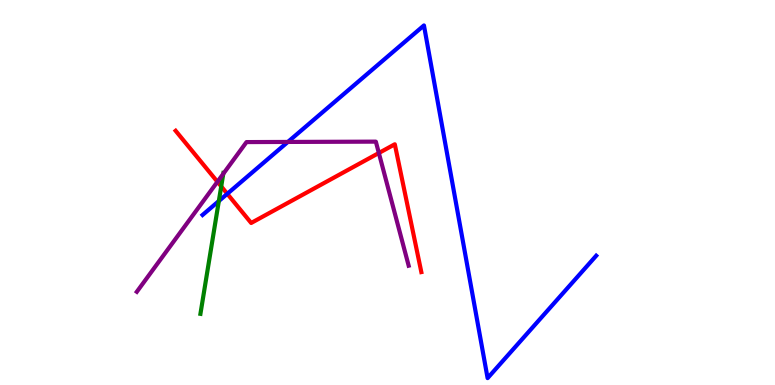[{'lines': ['blue', 'red'], 'intersections': [{'x': 2.93, 'y': 4.97}]}, {'lines': ['green', 'red'], 'intersections': [{'x': 2.85, 'y': 5.16}]}, {'lines': ['purple', 'red'], 'intersections': [{'x': 2.81, 'y': 5.28}, {'x': 4.89, 'y': 6.03}]}, {'lines': ['blue', 'green'], 'intersections': [{'x': 2.82, 'y': 4.78}]}, {'lines': ['blue', 'purple'], 'intersections': [{'x': 3.71, 'y': 6.31}]}, {'lines': ['green', 'purple'], 'intersections': [{'x': 2.88, 'y': 5.49}]}]